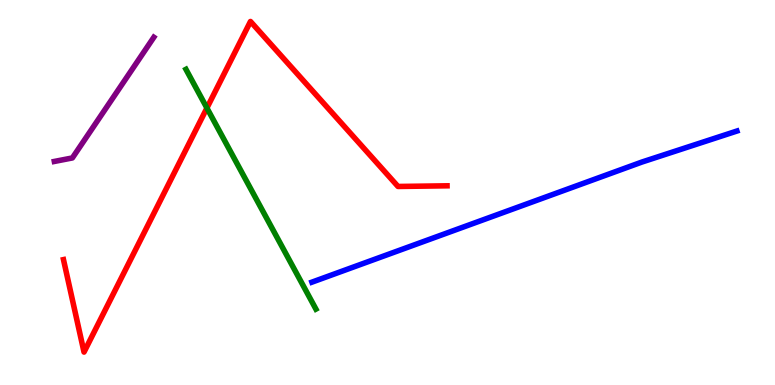[{'lines': ['blue', 'red'], 'intersections': []}, {'lines': ['green', 'red'], 'intersections': [{'x': 2.67, 'y': 7.19}]}, {'lines': ['purple', 'red'], 'intersections': []}, {'lines': ['blue', 'green'], 'intersections': []}, {'lines': ['blue', 'purple'], 'intersections': []}, {'lines': ['green', 'purple'], 'intersections': []}]